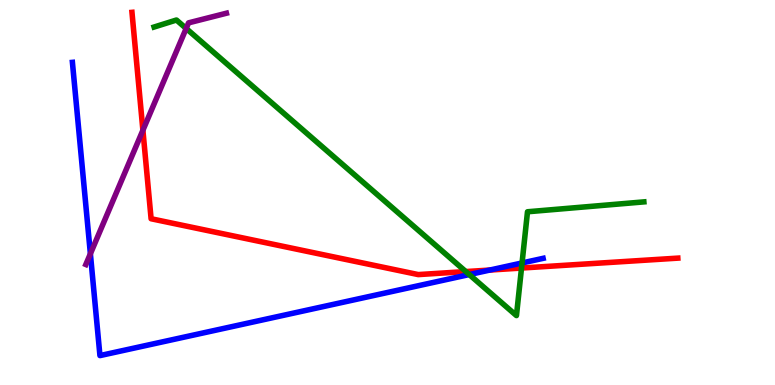[{'lines': ['blue', 'red'], 'intersections': [{'x': 6.32, 'y': 2.99}]}, {'lines': ['green', 'red'], 'intersections': [{'x': 6.01, 'y': 2.95}, {'x': 6.73, 'y': 3.04}]}, {'lines': ['purple', 'red'], 'intersections': [{'x': 1.84, 'y': 6.62}]}, {'lines': ['blue', 'green'], 'intersections': [{'x': 6.05, 'y': 2.87}, {'x': 6.74, 'y': 3.17}]}, {'lines': ['blue', 'purple'], 'intersections': [{'x': 1.17, 'y': 3.41}]}, {'lines': ['green', 'purple'], 'intersections': [{'x': 2.4, 'y': 9.26}]}]